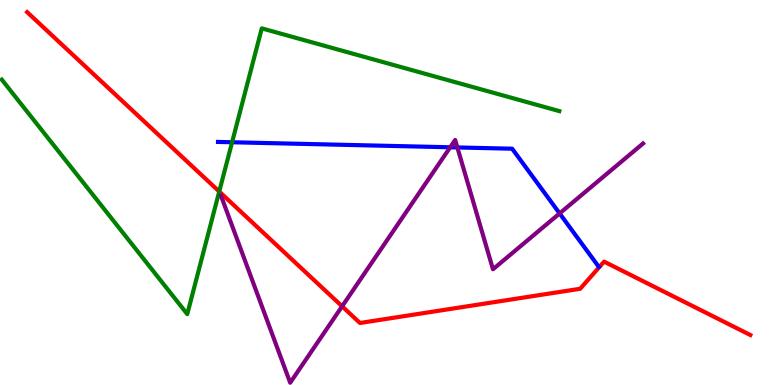[{'lines': ['blue', 'red'], 'intersections': []}, {'lines': ['green', 'red'], 'intersections': [{'x': 2.83, 'y': 5.02}]}, {'lines': ['purple', 'red'], 'intersections': [{'x': 4.41, 'y': 2.04}]}, {'lines': ['blue', 'green'], 'intersections': [{'x': 2.99, 'y': 6.31}]}, {'lines': ['blue', 'purple'], 'intersections': [{'x': 5.81, 'y': 6.17}, {'x': 5.9, 'y': 6.17}, {'x': 7.22, 'y': 4.46}]}, {'lines': ['green', 'purple'], 'intersections': []}]